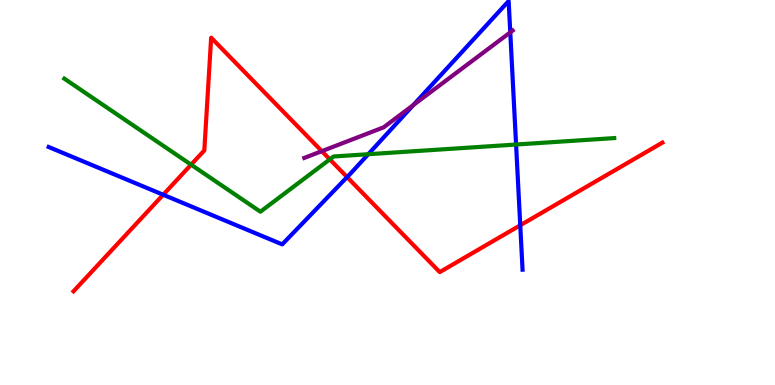[{'lines': ['blue', 'red'], 'intersections': [{'x': 2.11, 'y': 4.94}, {'x': 4.48, 'y': 5.4}, {'x': 6.71, 'y': 4.15}]}, {'lines': ['green', 'red'], 'intersections': [{'x': 2.47, 'y': 5.72}, {'x': 4.26, 'y': 5.86}]}, {'lines': ['purple', 'red'], 'intersections': [{'x': 4.15, 'y': 6.07}]}, {'lines': ['blue', 'green'], 'intersections': [{'x': 4.75, 'y': 5.99}, {'x': 6.66, 'y': 6.25}]}, {'lines': ['blue', 'purple'], 'intersections': [{'x': 5.33, 'y': 7.27}, {'x': 6.58, 'y': 9.16}]}, {'lines': ['green', 'purple'], 'intersections': []}]